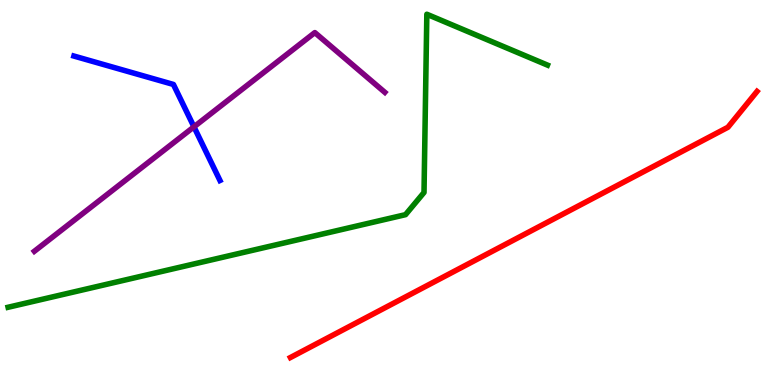[{'lines': ['blue', 'red'], 'intersections': []}, {'lines': ['green', 'red'], 'intersections': []}, {'lines': ['purple', 'red'], 'intersections': []}, {'lines': ['blue', 'green'], 'intersections': []}, {'lines': ['blue', 'purple'], 'intersections': [{'x': 2.5, 'y': 6.71}]}, {'lines': ['green', 'purple'], 'intersections': []}]